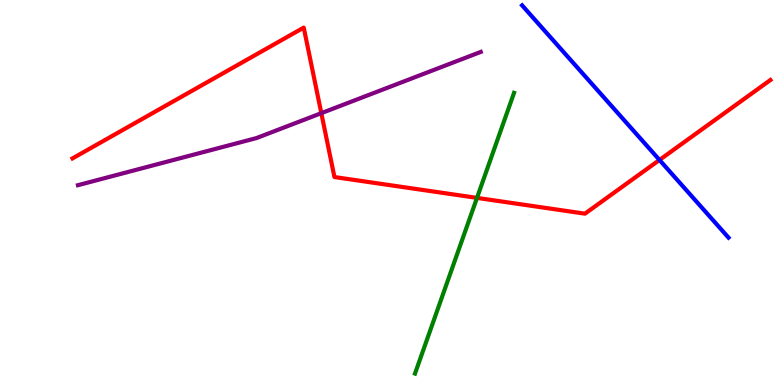[{'lines': ['blue', 'red'], 'intersections': [{'x': 8.51, 'y': 5.85}]}, {'lines': ['green', 'red'], 'intersections': [{'x': 6.15, 'y': 4.86}]}, {'lines': ['purple', 'red'], 'intersections': [{'x': 4.15, 'y': 7.06}]}, {'lines': ['blue', 'green'], 'intersections': []}, {'lines': ['blue', 'purple'], 'intersections': []}, {'lines': ['green', 'purple'], 'intersections': []}]